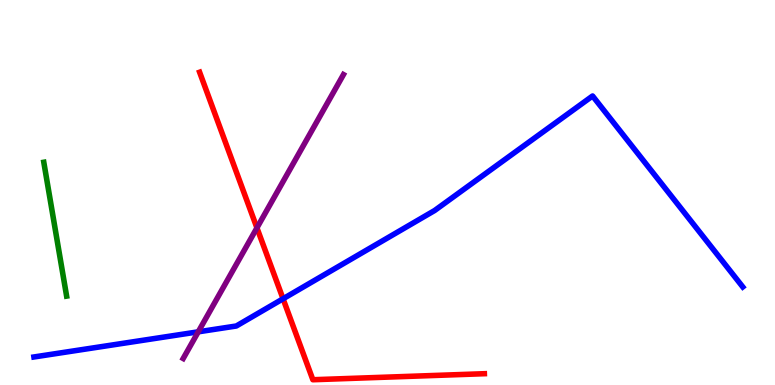[{'lines': ['blue', 'red'], 'intersections': [{'x': 3.65, 'y': 2.24}]}, {'lines': ['green', 'red'], 'intersections': []}, {'lines': ['purple', 'red'], 'intersections': [{'x': 3.32, 'y': 4.08}]}, {'lines': ['blue', 'green'], 'intersections': []}, {'lines': ['blue', 'purple'], 'intersections': [{'x': 2.56, 'y': 1.38}]}, {'lines': ['green', 'purple'], 'intersections': []}]